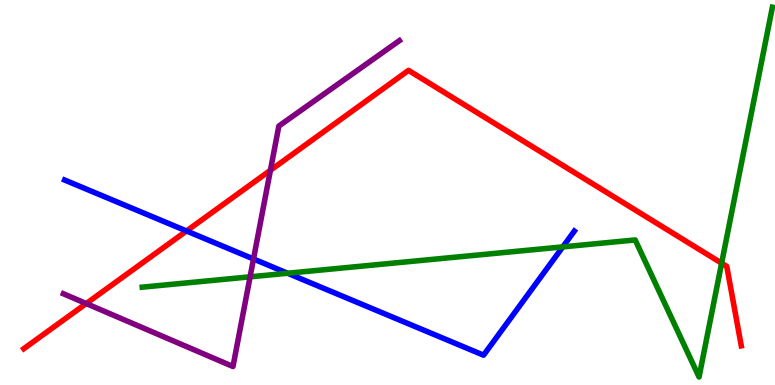[{'lines': ['blue', 'red'], 'intersections': [{'x': 2.41, 'y': 4.0}]}, {'lines': ['green', 'red'], 'intersections': [{'x': 9.31, 'y': 3.16}]}, {'lines': ['purple', 'red'], 'intersections': [{'x': 1.11, 'y': 2.12}, {'x': 3.49, 'y': 5.58}]}, {'lines': ['blue', 'green'], 'intersections': [{'x': 3.71, 'y': 2.9}, {'x': 7.26, 'y': 3.59}]}, {'lines': ['blue', 'purple'], 'intersections': [{'x': 3.27, 'y': 3.27}]}, {'lines': ['green', 'purple'], 'intersections': [{'x': 3.23, 'y': 2.81}]}]